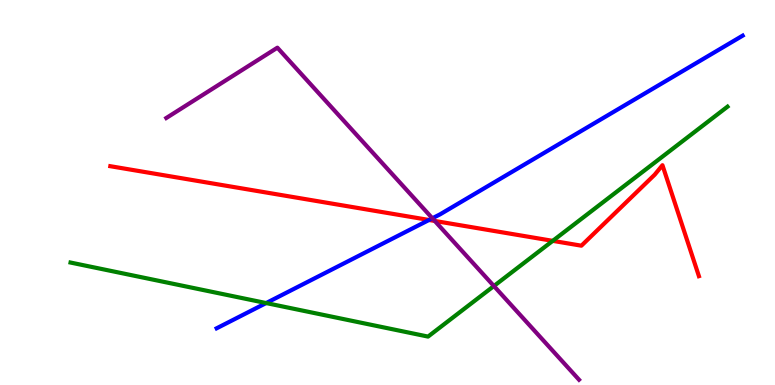[{'lines': ['blue', 'red'], 'intersections': [{'x': 5.54, 'y': 4.29}]}, {'lines': ['green', 'red'], 'intersections': [{'x': 7.13, 'y': 3.74}]}, {'lines': ['purple', 'red'], 'intersections': [{'x': 5.61, 'y': 4.26}]}, {'lines': ['blue', 'green'], 'intersections': [{'x': 3.43, 'y': 2.13}]}, {'lines': ['blue', 'purple'], 'intersections': [{'x': 5.58, 'y': 4.33}]}, {'lines': ['green', 'purple'], 'intersections': [{'x': 6.37, 'y': 2.57}]}]